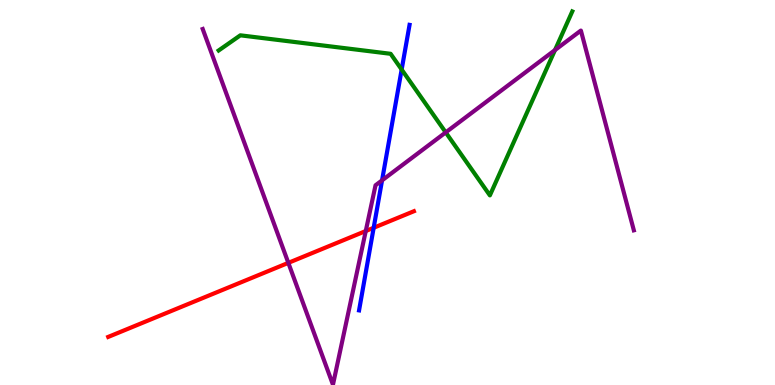[{'lines': ['blue', 'red'], 'intersections': [{'x': 4.82, 'y': 4.08}]}, {'lines': ['green', 'red'], 'intersections': []}, {'lines': ['purple', 'red'], 'intersections': [{'x': 3.72, 'y': 3.17}, {'x': 4.72, 'y': 4.0}]}, {'lines': ['blue', 'green'], 'intersections': [{'x': 5.18, 'y': 8.19}]}, {'lines': ['blue', 'purple'], 'intersections': [{'x': 4.93, 'y': 5.32}]}, {'lines': ['green', 'purple'], 'intersections': [{'x': 5.75, 'y': 6.56}, {'x': 7.16, 'y': 8.7}]}]